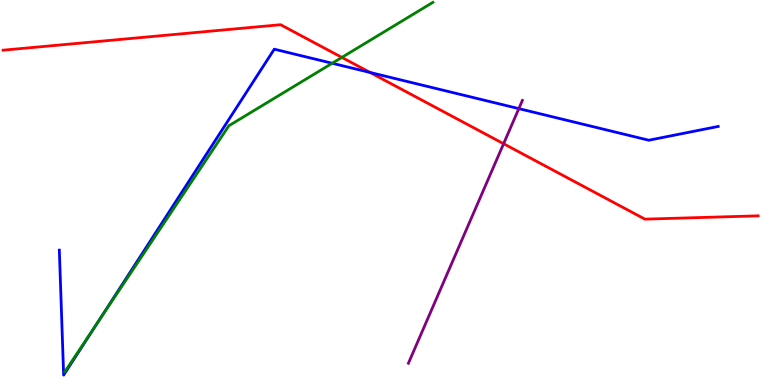[{'lines': ['blue', 'red'], 'intersections': [{'x': 4.78, 'y': 8.12}]}, {'lines': ['green', 'red'], 'intersections': [{'x': 4.41, 'y': 8.51}]}, {'lines': ['purple', 'red'], 'intersections': [{'x': 6.5, 'y': 6.27}]}, {'lines': ['blue', 'green'], 'intersections': [{'x': 1.24, 'y': 1.58}, {'x': 4.29, 'y': 8.36}]}, {'lines': ['blue', 'purple'], 'intersections': [{'x': 6.69, 'y': 7.18}]}, {'lines': ['green', 'purple'], 'intersections': []}]